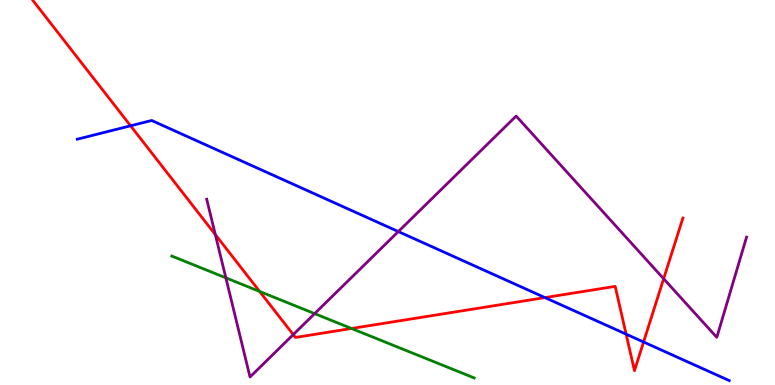[{'lines': ['blue', 'red'], 'intersections': [{'x': 1.68, 'y': 6.73}, {'x': 7.03, 'y': 2.27}, {'x': 8.08, 'y': 1.32}, {'x': 8.3, 'y': 1.12}]}, {'lines': ['green', 'red'], 'intersections': [{'x': 3.35, 'y': 2.43}, {'x': 4.54, 'y': 1.47}]}, {'lines': ['purple', 'red'], 'intersections': [{'x': 2.78, 'y': 3.91}, {'x': 3.78, 'y': 1.31}, {'x': 8.56, 'y': 2.76}]}, {'lines': ['blue', 'green'], 'intersections': []}, {'lines': ['blue', 'purple'], 'intersections': [{'x': 5.14, 'y': 3.99}]}, {'lines': ['green', 'purple'], 'intersections': [{'x': 2.91, 'y': 2.78}, {'x': 4.06, 'y': 1.85}]}]